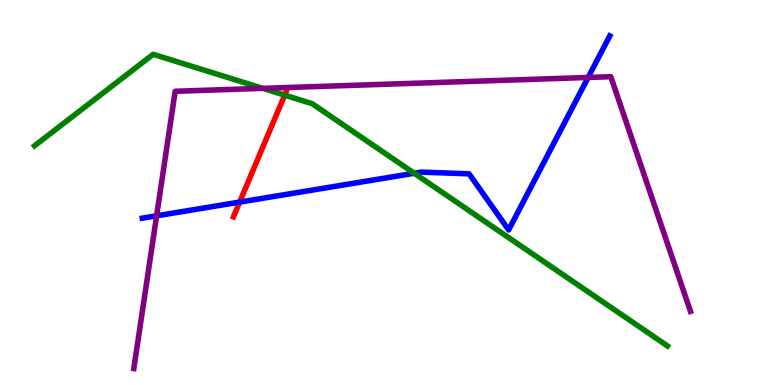[{'lines': ['blue', 'red'], 'intersections': [{'x': 3.09, 'y': 4.75}]}, {'lines': ['green', 'red'], 'intersections': [{'x': 3.67, 'y': 7.53}]}, {'lines': ['purple', 'red'], 'intersections': []}, {'lines': ['blue', 'green'], 'intersections': [{'x': 5.34, 'y': 5.5}]}, {'lines': ['blue', 'purple'], 'intersections': [{'x': 2.02, 'y': 4.39}, {'x': 7.59, 'y': 7.99}]}, {'lines': ['green', 'purple'], 'intersections': [{'x': 3.39, 'y': 7.71}]}]